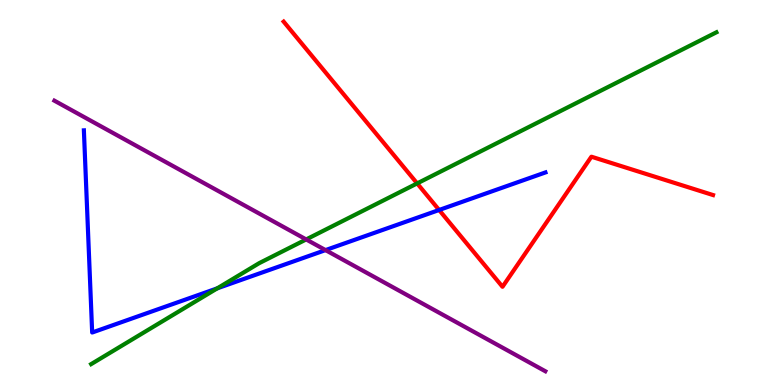[{'lines': ['blue', 'red'], 'intersections': [{'x': 5.67, 'y': 4.55}]}, {'lines': ['green', 'red'], 'intersections': [{'x': 5.38, 'y': 5.24}]}, {'lines': ['purple', 'red'], 'intersections': []}, {'lines': ['blue', 'green'], 'intersections': [{'x': 2.8, 'y': 2.51}]}, {'lines': ['blue', 'purple'], 'intersections': [{'x': 4.2, 'y': 3.5}]}, {'lines': ['green', 'purple'], 'intersections': [{'x': 3.95, 'y': 3.78}]}]